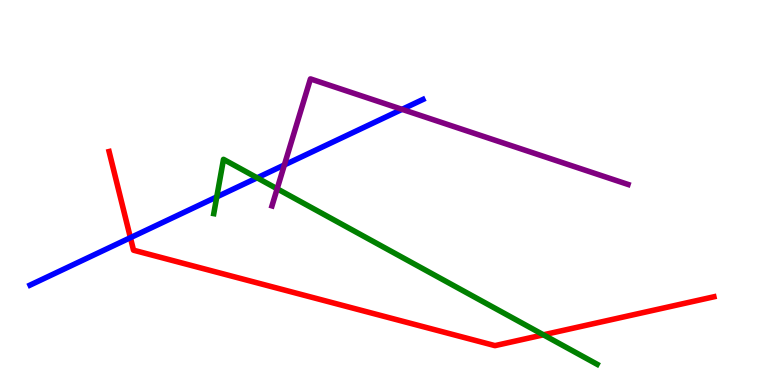[{'lines': ['blue', 'red'], 'intersections': [{'x': 1.68, 'y': 3.83}]}, {'lines': ['green', 'red'], 'intersections': [{'x': 7.01, 'y': 1.3}]}, {'lines': ['purple', 'red'], 'intersections': []}, {'lines': ['blue', 'green'], 'intersections': [{'x': 2.8, 'y': 4.89}, {'x': 3.32, 'y': 5.38}]}, {'lines': ['blue', 'purple'], 'intersections': [{'x': 3.67, 'y': 5.72}, {'x': 5.19, 'y': 7.16}]}, {'lines': ['green', 'purple'], 'intersections': [{'x': 3.58, 'y': 5.1}]}]